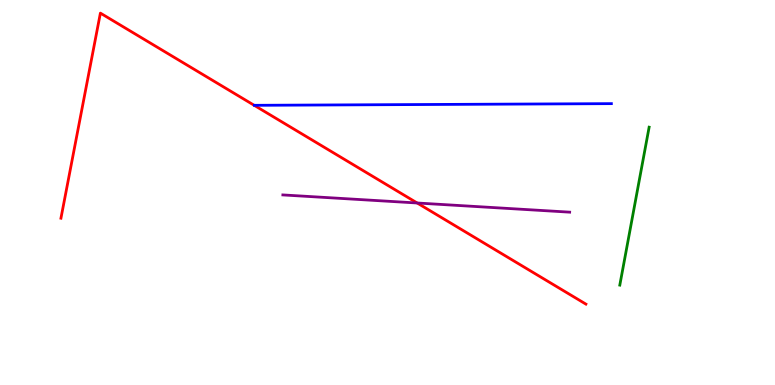[{'lines': ['blue', 'red'], 'intersections': []}, {'lines': ['green', 'red'], 'intersections': []}, {'lines': ['purple', 'red'], 'intersections': [{'x': 5.38, 'y': 4.73}]}, {'lines': ['blue', 'green'], 'intersections': []}, {'lines': ['blue', 'purple'], 'intersections': []}, {'lines': ['green', 'purple'], 'intersections': []}]